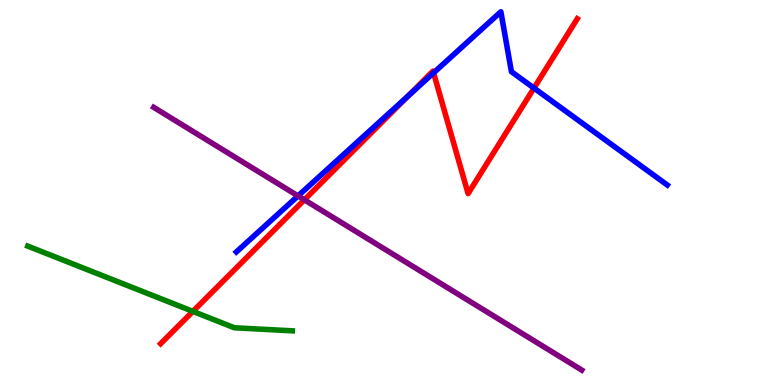[{'lines': ['blue', 'red'], 'intersections': [{'x': 5.27, 'y': 7.51}, {'x': 5.59, 'y': 8.11}, {'x': 6.89, 'y': 7.71}]}, {'lines': ['green', 'red'], 'intersections': [{'x': 2.49, 'y': 1.91}]}, {'lines': ['purple', 'red'], 'intersections': [{'x': 3.93, 'y': 4.81}]}, {'lines': ['blue', 'green'], 'intersections': []}, {'lines': ['blue', 'purple'], 'intersections': [{'x': 3.85, 'y': 4.91}]}, {'lines': ['green', 'purple'], 'intersections': []}]